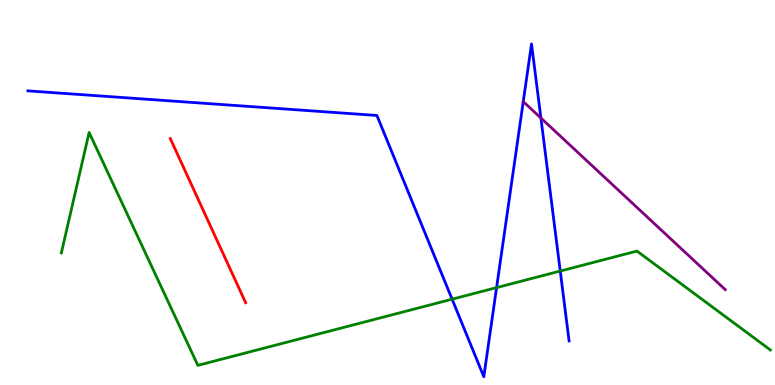[{'lines': ['blue', 'red'], 'intersections': []}, {'lines': ['green', 'red'], 'intersections': []}, {'lines': ['purple', 'red'], 'intersections': []}, {'lines': ['blue', 'green'], 'intersections': [{'x': 5.83, 'y': 2.23}, {'x': 6.41, 'y': 2.53}, {'x': 7.23, 'y': 2.96}]}, {'lines': ['blue', 'purple'], 'intersections': [{'x': 6.98, 'y': 6.93}]}, {'lines': ['green', 'purple'], 'intersections': []}]